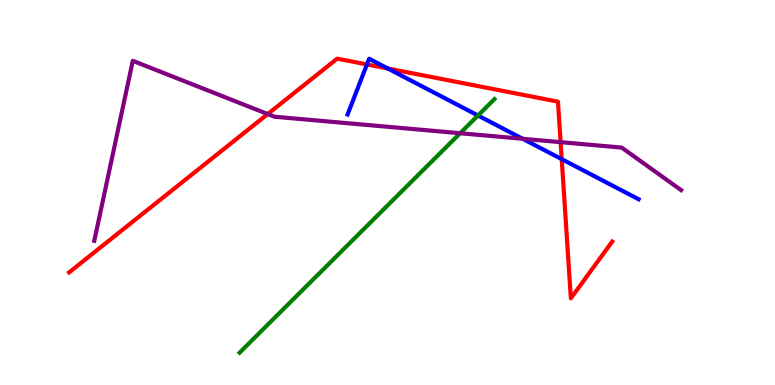[{'lines': ['blue', 'red'], 'intersections': [{'x': 4.73, 'y': 8.33}, {'x': 5.0, 'y': 8.22}, {'x': 7.25, 'y': 5.87}]}, {'lines': ['green', 'red'], 'intersections': []}, {'lines': ['purple', 'red'], 'intersections': [{'x': 3.45, 'y': 7.04}, {'x': 7.23, 'y': 6.31}]}, {'lines': ['blue', 'green'], 'intersections': [{'x': 6.17, 'y': 7.0}]}, {'lines': ['blue', 'purple'], 'intersections': [{'x': 6.74, 'y': 6.4}]}, {'lines': ['green', 'purple'], 'intersections': [{'x': 5.94, 'y': 6.54}]}]